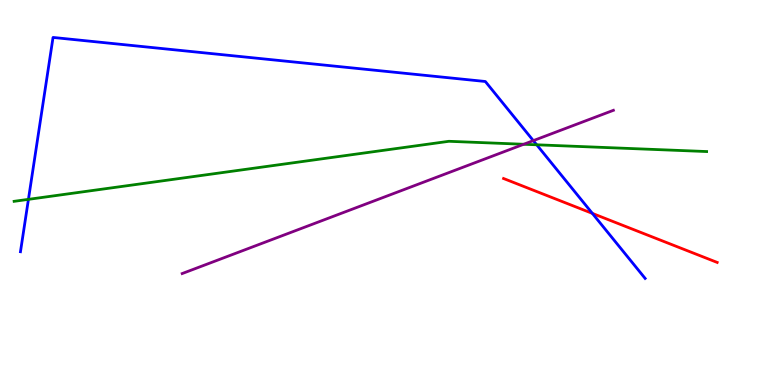[{'lines': ['blue', 'red'], 'intersections': [{'x': 7.64, 'y': 4.46}]}, {'lines': ['green', 'red'], 'intersections': []}, {'lines': ['purple', 'red'], 'intersections': []}, {'lines': ['blue', 'green'], 'intersections': [{'x': 0.367, 'y': 4.82}, {'x': 6.93, 'y': 6.24}]}, {'lines': ['blue', 'purple'], 'intersections': [{'x': 6.88, 'y': 6.35}]}, {'lines': ['green', 'purple'], 'intersections': [{'x': 6.76, 'y': 6.25}]}]